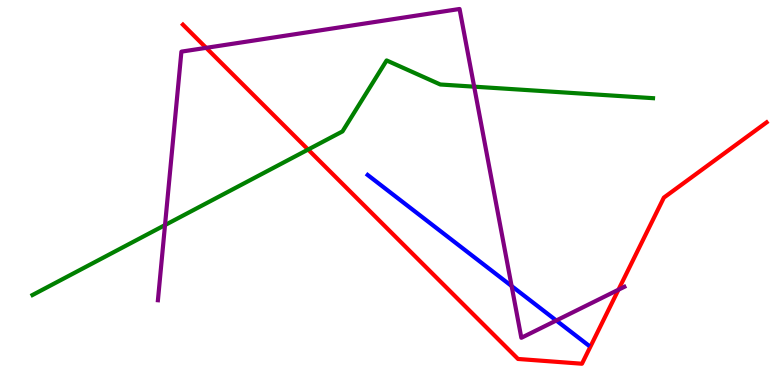[{'lines': ['blue', 'red'], 'intersections': []}, {'lines': ['green', 'red'], 'intersections': [{'x': 3.98, 'y': 6.12}]}, {'lines': ['purple', 'red'], 'intersections': [{'x': 2.66, 'y': 8.76}, {'x': 7.98, 'y': 2.47}]}, {'lines': ['blue', 'green'], 'intersections': []}, {'lines': ['blue', 'purple'], 'intersections': [{'x': 6.6, 'y': 2.57}, {'x': 7.18, 'y': 1.68}]}, {'lines': ['green', 'purple'], 'intersections': [{'x': 2.13, 'y': 4.15}, {'x': 6.12, 'y': 7.75}]}]